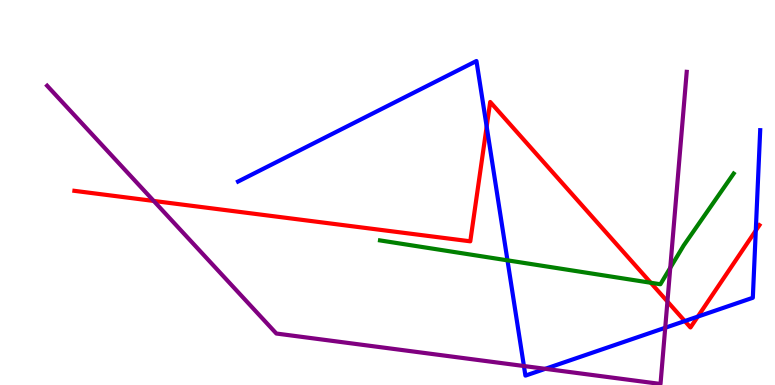[{'lines': ['blue', 'red'], 'intersections': [{'x': 6.28, 'y': 6.71}, {'x': 8.84, 'y': 1.66}, {'x': 9.0, 'y': 1.78}, {'x': 9.75, 'y': 4.01}]}, {'lines': ['green', 'red'], 'intersections': [{'x': 8.4, 'y': 2.66}]}, {'lines': ['purple', 'red'], 'intersections': [{'x': 1.98, 'y': 4.78}, {'x': 8.61, 'y': 2.17}]}, {'lines': ['blue', 'green'], 'intersections': [{'x': 6.55, 'y': 3.24}]}, {'lines': ['blue', 'purple'], 'intersections': [{'x': 6.76, 'y': 0.493}, {'x': 7.04, 'y': 0.42}, {'x': 8.58, 'y': 1.49}]}, {'lines': ['green', 'purple'], 'intersections': [{'x': 8.65, 'y': 3.04}]}]